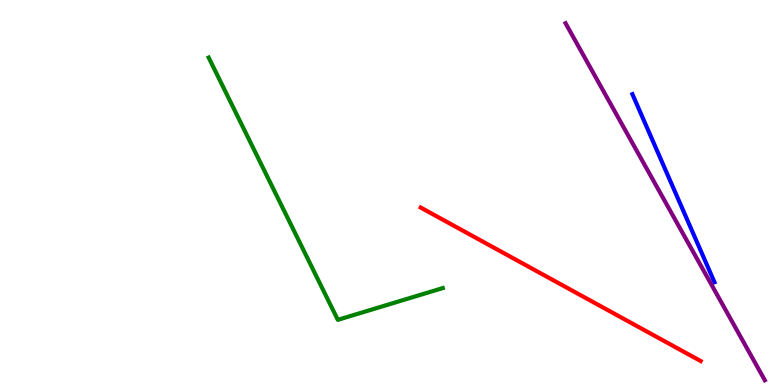[{'lines': ['blue', 'red'], 'intersections': []}, {'lines': ['green', 'red'], 'intersections': []}, {'lines': ['purple', 'red'], 'intersections': []}, {'lines': ['blue', 'green'], 'intersections': []}, {'lines': ['blue', 'purple'], 'intersections': []}, {'lines': ['green', 'purple'], 'intersections': []}]